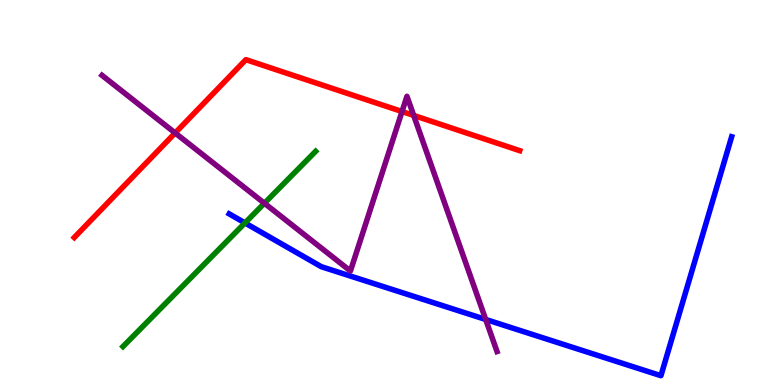[{'lines': ['blue', 'red'], 'intersections': []}, {'lines': ['green', 'red'], 'intersections': []}, {'lines': ['purple', 'red'], 'intersections': [{'x': 2.26, 'y': 6.55}, {'x': 5.19, 'y': 7.1}, {'x': 5.34, 'y': 7.0}]}, {'lines': ['blue', 'green'], 'intersections': [{'x': 3.16, 'y': 4.21}]}, {'lines': ['blue', 'purple'], 'intersections': [{'x': 6.27, 'y': 1.7}]}, {'lines': ['green', 'purple'], 'intersections': [{'x': 3.41, 'y': 4.72}]}]